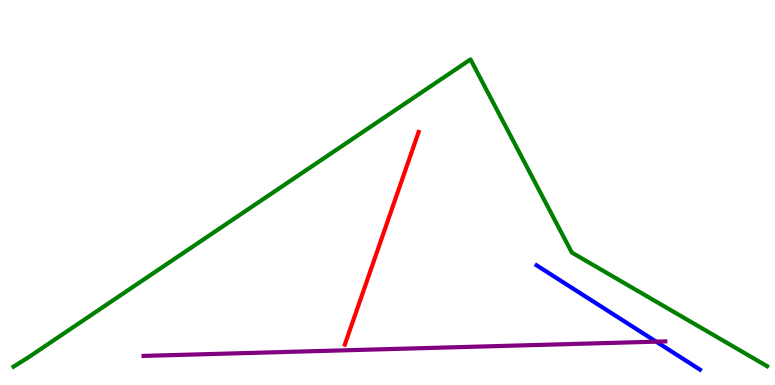[{'lines': ['blue', 'red'], 'intersections': []}, {'lines': ['green', 'red'], 'intersections': []}, {'lines': ['purple', 'red'], 'intersections': []}, {'lines': ['blue', 'green'], 'intersections': []}, {'lines': ['blue', 'purple'], 'intersections': [{'x': 8.47, 'y': 1.13}]}, {'lines': ['green', 'purple'], 'intersections': []}]